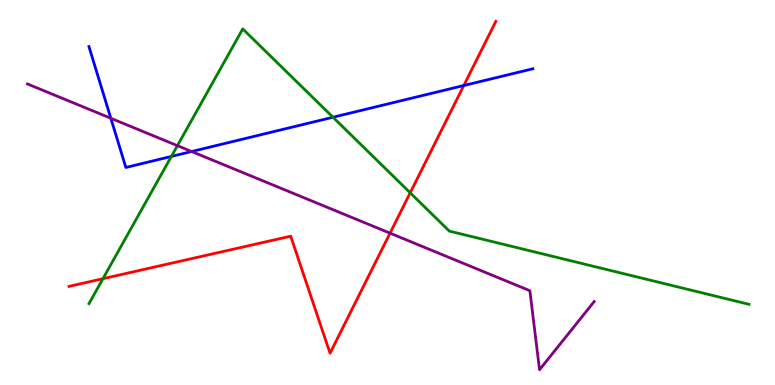[{'lines': ['blue', 'red'], 'intersections': [{'x': 5.98, 'y': 7.78}]}, {'lines': ['green', 'red'], 'intersections': [{'x': 1.33, 'y': 2.76}, {'x': 5.29, 'y': 4.99}]}, {'lines': ['purple', 'red'], 'intersections': [{'x': 5.03, 'y': 3.94}]}, {'lines': ['blue', 'green'], 'intersections': [{'x': 2.21, 'y': 5.94}, {'x': 4.3, 'y': 6.95}]}, {'lines': ['blue', 'purple'], 'intersections': [{'x': 1.43, 'y': 6.93}, {'x': 2.47, 'y': 6.06}]}, {'lines': ['green', 'purple'], 'intersections': [{'x': 2.29, 'y': 6.22}]}]